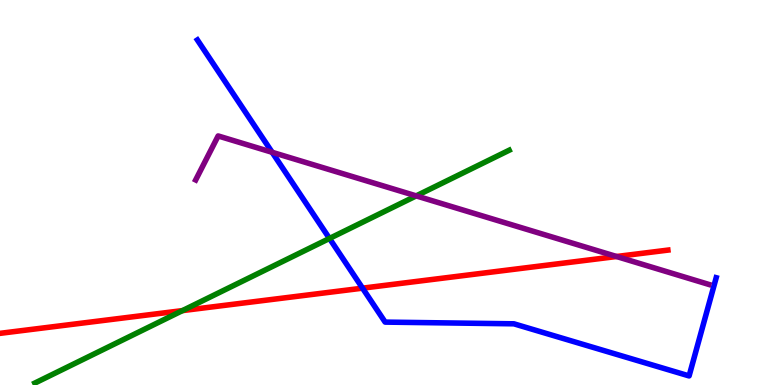[{'lines': ['blue', 'red'], 'intersections': [{'x': 4.68, 'y': 2.52}]}, {'lines': ['green', 'red'], 'intersections': [{'x': 2.35, 'y': 1.93}]}, {'lines': ['purple', 'red'], 'intersections': [{'x': 7.96, 'y': 3.34}]}, {'lines': ['blue', 'green'], 'intersections': [{'x': 4.25, 'y': 3.81}]}, {'lines': ['blue', 'purple'], 'intersections': [{'x': 3.51, 'y': 6.04}]}, {'lines': ['green', 'purple'], 'intersections': [{'x': 5.37, 'y': 4.91}]}]